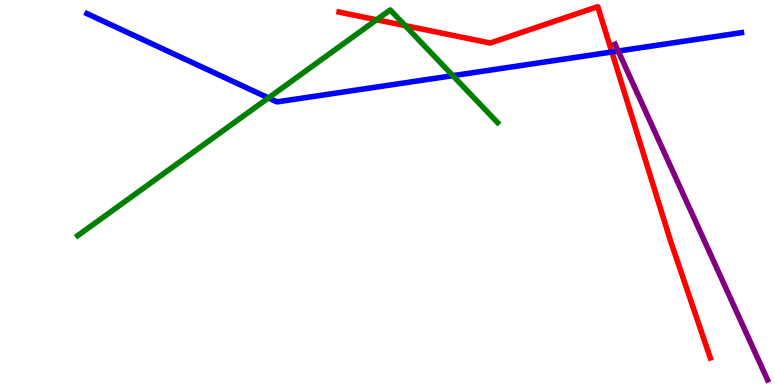[{'lines': ['blue', 'red'], 'intersections': [{'x': 7.89, 'y': 8.65}]}, {'lines': ['green', 'red'], 'intersections': [{'x': 4.86, 'y': 9.49}, {'x': 5.23, 'y': 9.33}]}, {'lines': ['purple', 'red'], 'intersections': []}, {'lines': ['blue', 'green'], 'intersections': [{'x': 3.46, 'y': 7.46}, {'x': 5.84, 'y': 8.03}]}, {'lines': ['blue', 'purple'], 'intersections': [{'x': 7.98, 'y': 8.67}]}, {'lines': ['green', 'purple'], 'intersections': []}]